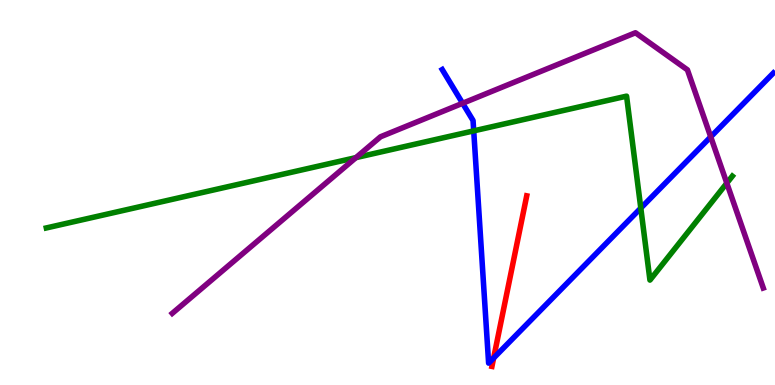[{'lines': ['blue', 'red'], 'intersections': [{'x': 6.37, 'y': 0.7}]}, {'lines': ['green', 'red'], 'intersections': []}, {'lines': ['purple', 'red'], 'intersections': []}, {'lines': ['blue', 'green'], 'intersections': [{'x': 6.11, 'y': 6.6}, {'x': 8.27, 'y': 4.59}]}, {'lines': ['blue', 'purple'], 'intersections': [{'x': 5.97, 'y': 7.32}, {'x': 9.17, 'y': 6.45}]}, {'lines': ['green', 'purple'], 'intersections': [{'x': 4.59, 'y': 5.91}, {'x': 9.38, 'y': 5.24}]}]